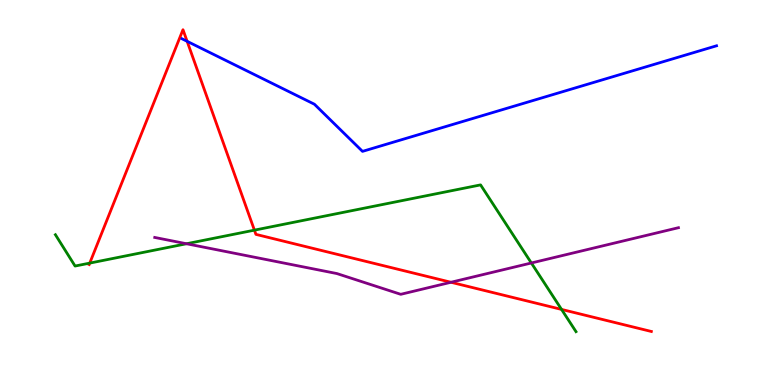[{'lines': ['blue', 'red'], 'intersections': [{'x': 2.41, 'y': 8.93}]}, {'lines': ['green', 'red'], 'intersections': [{'x': 1.16, 'y': 3.17}, {'x': 3.28, 'y': 4.02}, {'x': 7.25, 'y': 1.96}]}, {'lines': ['purple', 'red'], 'intersections': [{'x': 5.82, 'y': 2.67}]}, {'lines': ['blue', 'green'], 'intersections': []}, {'lines': ['blue', 'purple'], 'intersections': []}, {'lines': ['green', 'purple'], 'intersections': [{'x': 2.41, 'y': 3.67}, {'x': 6.86, 'y': 3.17}]}]